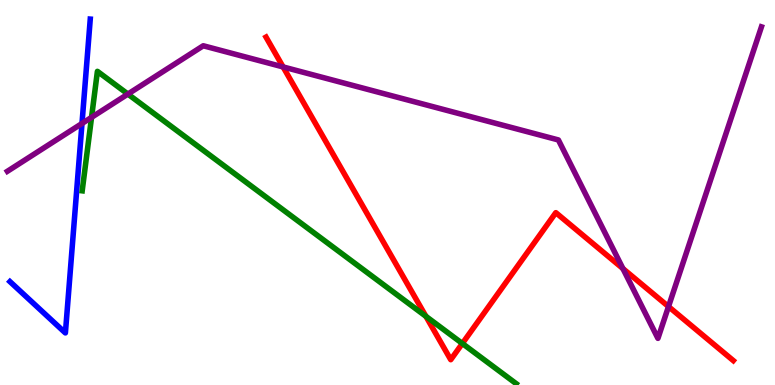[{'lines': ['blue', 'red'], 'intersections': []}, {'lines': ['green', 'red'], 'intersections': [{'x': 5.5, 'y': 1.78}, {'x': 5.97, 'y': 1.08}]}, {'lines': ['purple', 'red'], 'intersections': [{'x': 3.65, 'y': 8.26}, {'x': 8.04, 'y': 3.02}, {'x': 8.63, 'y': 2.04}]}, {'lines': ['blue', 'green'], 'intersections': []}, {'lines': ['blue', 'purple'], 'intersections': [{'x': 1.06, 'y': 6.79}]}, {'lines': ['green', 'purple'], 'intersections': [{'x': 1.18, 'y': 6.95}, {'x': 1.65, 'y': 7.56}]}]